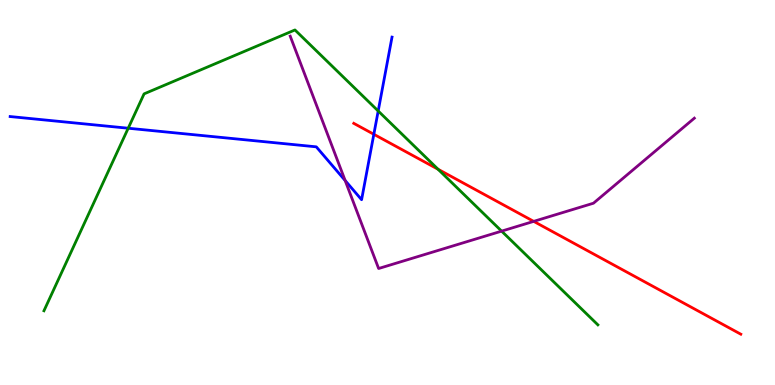[{'lines': ['blue', 'red'], 'intersections': [{'x': 4.82, 'y': 6.51}]}, {'lines': ['green', 'red'], 'intersections': [{'x': 5.65, 'y': 5.6}]}, {'lines': ['purple', 'red'], 'intersections': [{'x': 6.89, 'y': 4.25}]}, {'lines': ['blue', 'green'], 'intersections': [{'x': 1.65, 'y': 6.67}, {'x': 4.88, 'y': 7.12}]}, {'lines': ['blue', 'purple'], 'intersections': [{'x': 4.45, 'y': 5.31}]}, {'lines': ['green', 'purple'], 'intersections': [{'x': 6.47, 'y': 4.0}]}]